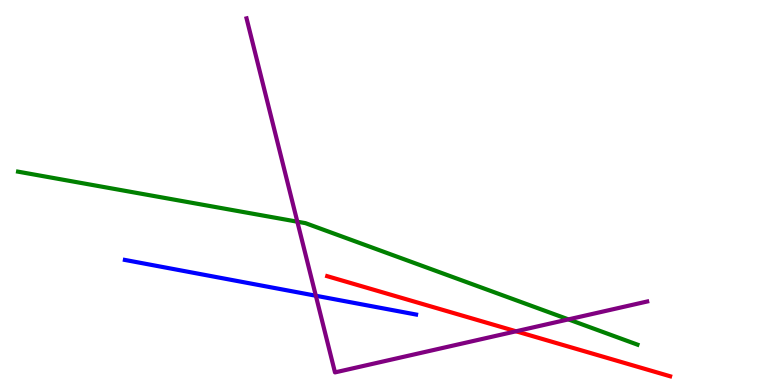[{'lines': ['blue', 'red'], 'intersections': []}, {'lines': ['green', 'red'], 'intersections': []}, {'lines': ['purple', 'red'], 'intersections': [{'x': 6.66, 'y': 1.4}]}, {'lines': ['blue', 'green'], 'intersections': []}, {'lines': ['blue', 'purple'], 'intersections': [{'x': 4.08, 'y': 2.32}]}, {'lines': ['green', 'purple'], 'intersections': [{'x': 3.84, 'y': 4.24}, {'x': 7.33, 'y': 1.7}]}]